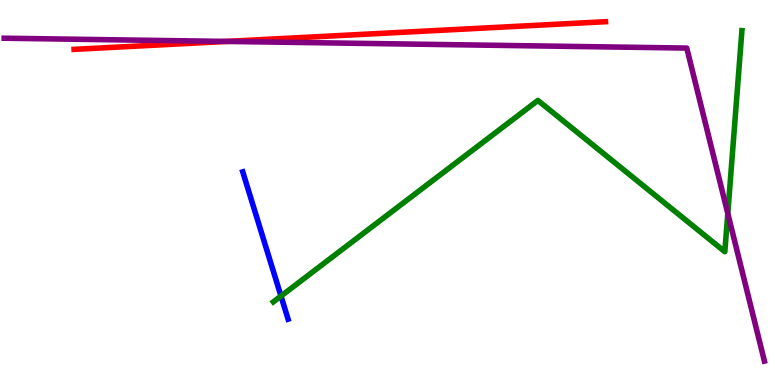[{'lines': ['blue', 'red'], 'intersections': []}, {'lines': ['green', 'red'], 'intersections': []}, {'lines': ['purple', 'red'], 'intersections': [{'x': 2.92, 'y': 8.92}]}, {'lines': ['blue', 'green'], 'intersections': [{'x': 3.63, 'y': 2.31}]}, {'lines': ['blue', 'purple'], 'intersections': []}, {'lines': ['green', 'purple'], 'intersections': [{'x': 9.39, 'y': 4.46}]}]